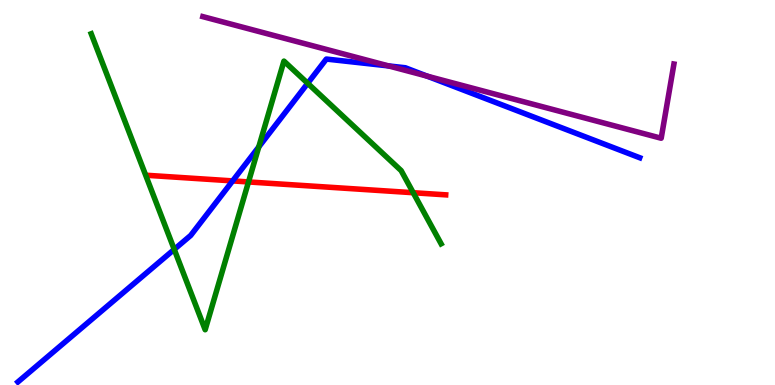[{'lines': ['blue', 'red'], 'intersections': [{'x': 3.0, 'y': 5.3}]}, {'lines': ['green', 'red'], 'intersections': [{'x': 3.21, 'y': 5.27}, {'x': 5.33, 'y': 4.99}]}, {'lines': ['purple', 'red'], 'intersections': []}, {'lines': ['blue', 'green'], 'intersections': [{'x': 2.25, 'y': 3.52}, {'x': 3.34, 'y': 6.18}, {'x': 3.97, 'y': 7.84}]}, {'lines': ['blue', 'purple'], 'intersections': [{'x': 5.01, 'y': 8.29}, {'x': 5.51, 'y': 8.02}]}, {'lines': ['green', 'purple'], 'intersections': []}]